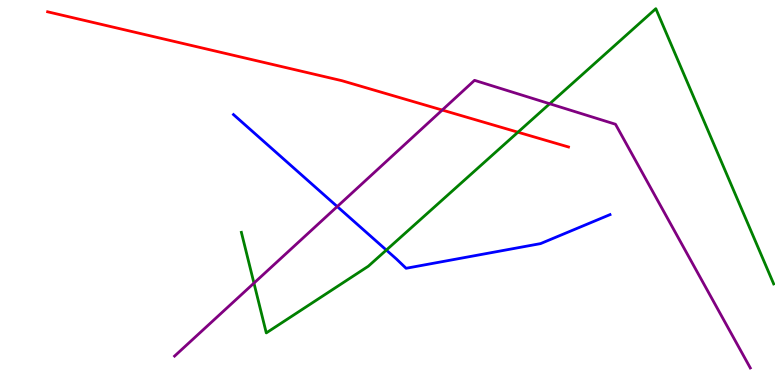[{'lines': ['blue', 'red'], 'intersections': []}, {'lines': ['green', 'red'], 'intersections': [{'x': 6.68, 'y': 6.57}]}, {'lines': ['purple', 'red'], 'intersections': [{'x': 5.71, 'y': 7.14}]}, {'lines': ['blue', 'green'], 'intersections': [{'x': 4.99, 'y': 3.5}]}, {'lines': ['blue', 'purple'], 'intersections': [{'x': 4.35, 'y': 4.64}]}, {'lines': ['green', 'purple'], 'intersections': [{'x': 3.28, 'y': 2.65}, {'x': 7.09, 'y': 7.31}]}]